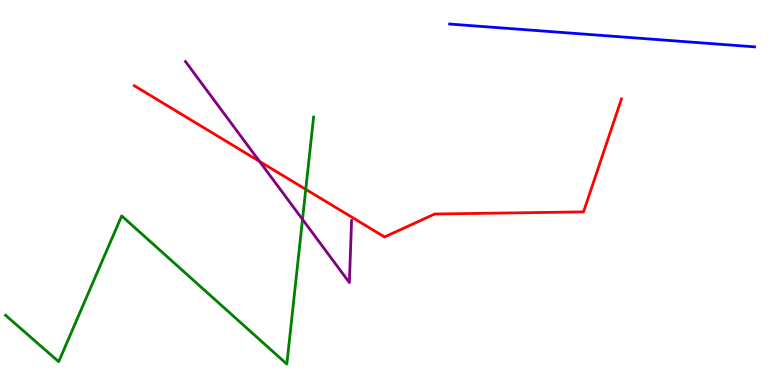[{'lines': ['blue', 'red'], 'intersections': []}, {'lines': ['green', 'red'], 'intersections': [{'x': 3.95, 'y': 5.08}]}, {'lines': ['purple', 'red'], 'intersections': [{'x': 3.35, 'y': 5.81}]}, {'lines': ['blue', 'green'], 'intersections': []}, {'lines': ['blue', 'purple'], 'intersections': []}, {'lines': ['green', 'purple'], 'intersections': [{'x': 3.9, 'y': 4.3}]}]